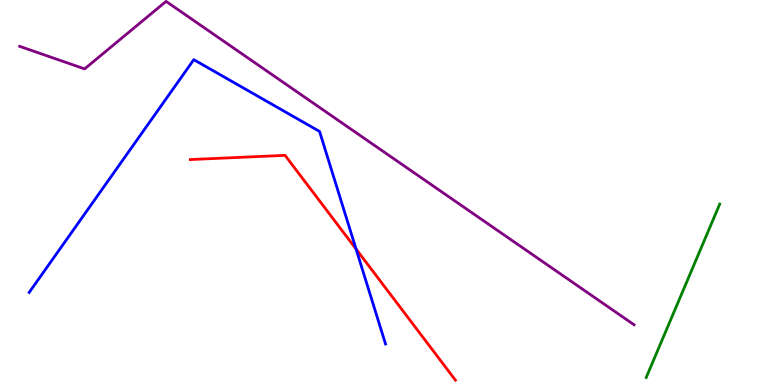[{'lines': ['blue', 'red'], 'intersections': [{'x': 4.59, 'y': 3.53}]}, {'lines': ['green', 'red'], 'intersections': []}, {'lines': ['purple', 'red'], 'intersections': []}, {'lines': ['blue', 'green'], 'intersections': []}, {'lines': ['blue', 'purple'], 'intersections': []}, {'lines': ['green', 'purple'], 'intersections': []}]